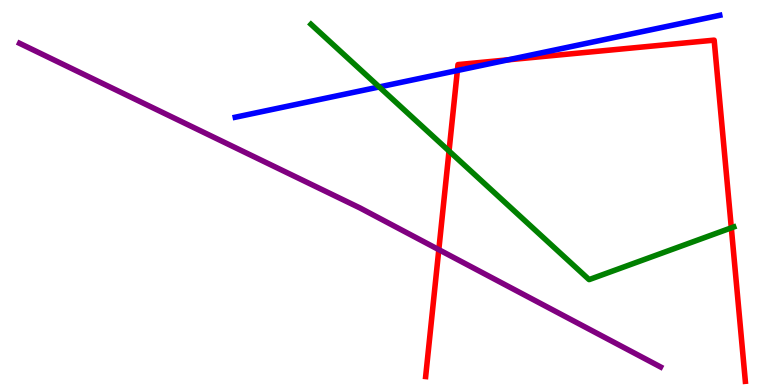[{'lines': ['blue', 'red'], 'intersections': [{'x': 5.9, 'y': 8.17}, {'x': 6.56, 'y': 8.45}]}, {'lines': ['green', 'red'], 'intersections': [{'x': 5.79, 'y': 6.08}, {'x': 9.44, 'y': 4.08}]}, {'lines': ['purple', 'red'], 'intersections': [{'x': 5.66, 'y': 3.52}]}, {'lines': ['blue', 'green'], 'intersections': [{'x': 4.89, 'y': 7.74}]}, {'lines': ['blue', 'purple'], 'intersections': []}, {'lines': ['green', 'purple'], 'intersections': []}]